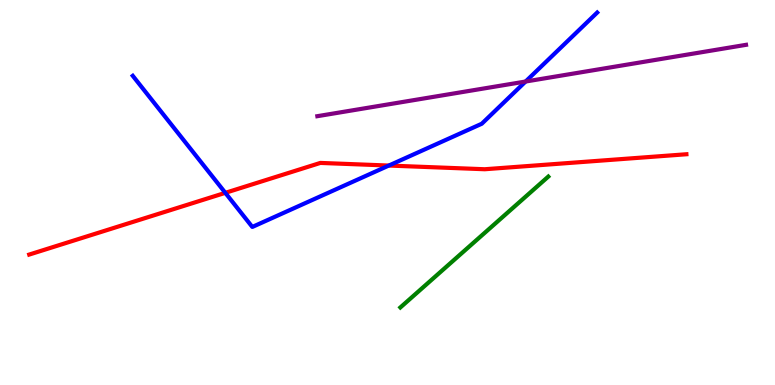[{'lines': ['blue', 'red'], 'intersections': [{'x': 2.91, 'y': 4.99}, {'x': 5.02, 'y': 5.7}]}, {'lines': ['green', 'red'], 'intersections': []}, {'lines': ['purple', 'red'], 'intersections': []}, {'lines': ['blue', 'green'], 'intersections': []}, {'lines': ['blue', 'purple'], 'intersections': [{'x': 6.78, 'y': 7.88}]}, {'lines': ['green', 'purple'], 'intersections': []}]